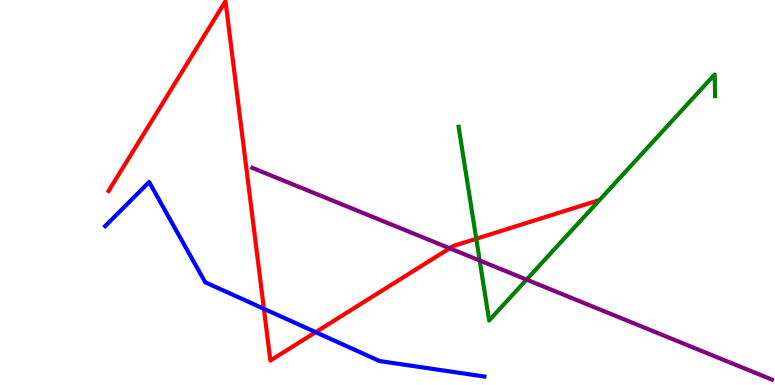[{'lines': ['blue', 'red'], 'intersections': [{'x': 3.41, 'y': 1.98}, {'x': 4.07, 'y': 1.37}]}, {'lines': ['green', 'red'], 'intersections': [{'x': 6.15, 'y': 3.8}]}, {'lines': ['purple', 'red'], 'intersections': [{'x': 5.8, 'y': 3.55}]}, {'lines': ['blue', 'green'], 'intersections': []}, {'lines': ['blue', 'purple'], 'intersections': []}, {'lines': ['green', 'purple'], 'intersections': [{'x': 6.19, 'y': 3.23}, {'x': 6.79, 'y': 2.74}]}]